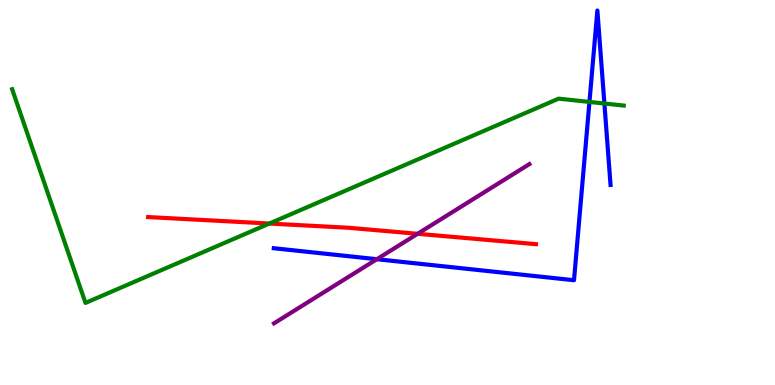[{'lines': ['blue', 'red'], 'intersections': []}, {'lines': ['green', 'red'], 'intersections': [{'x': 3.48, 'y': 4.19}]}, {'lines': ['purple', 'red'], 'intersections': [{'x': 5.39, 'y': 3.93}]}, {'lines': ['blue', 'green'], 'intersections': [{'x': 7.61, 'y': 7.35}, {'x': 7.8, 'y': 7.31}]}, {'lines': ['blue', 'purple'], 'intersections': [{'x': 4.86, 'y': 3.27}]}, {'lines': ['green', 'purple'], 'intersections': []}]